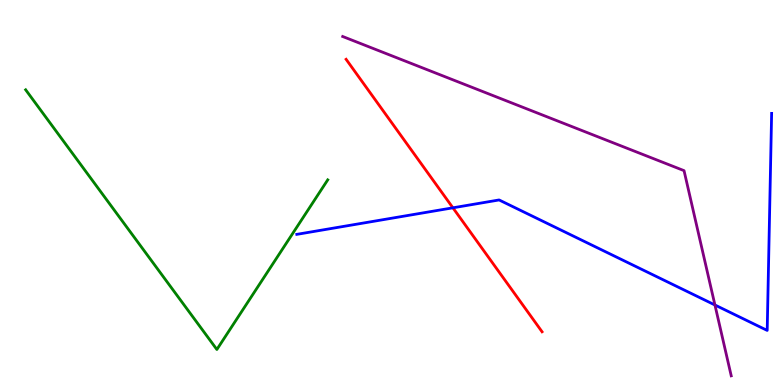[{'lines': ['blue', 'red'], 'intersections': [{'x': 5.84, 'y': 4.6}]}, {'lines': ['green', 'red'], 'intersections': []}, {'lines': ['purple', 'red'], 'intersections': []}, {'lines': ['blue', 'green'], 'intersections': []}, {'lines': ['blue', 'purple'], 'intersections': [{'x': 9.22, 'y': 2.08}]}, {'lines': ['green', 'purple'], 'intersections': []}]